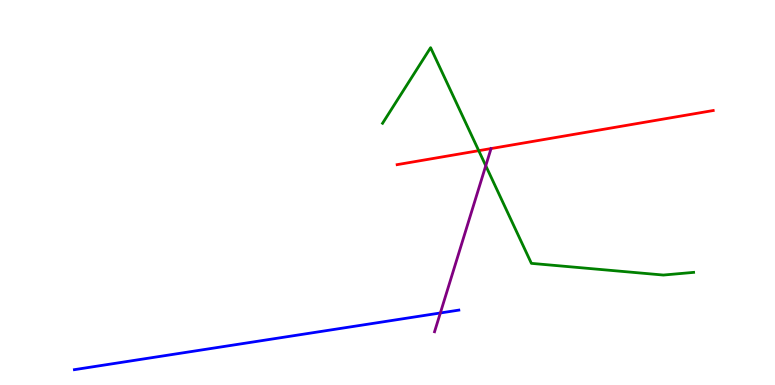[{'lines': ['blue', 'red'], 'intersections': []}, {'lines': ['green', 'red'], 'intersections': [{'x': 6.18, 'y': 6.09}]}, {'lines': ['purple', 'red'], 'intersections': []}, {'lines': ['blue', 'green'], 'intersections': []}, {'lines': ['blue', 'purple'], 'intersections': [{'x': 5.68, 'y': 1.87}]}, {'lines': ['green', 'purple'], 'intersections': [{'x': 6.27, 'y': 5.7}]}]